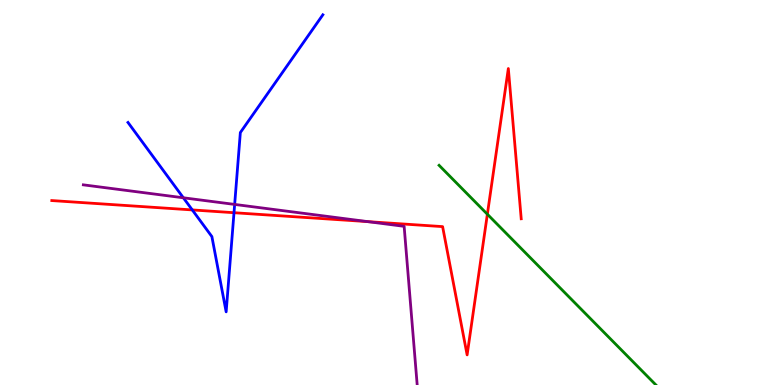[{'lines': ['blue', 'red'], 'intersections': [{'x': 2.48, 'y': 4.55}, {'x': 3.02, 'y': 4.48}]}, {'lines': ['green', 'red'], 'intersections': [{'x': 6.29, 'y': 4.44}]}, {'lines': ['purple', 'red'], 'intersections': [{'x': 4.74, 'y': 4.24}]}, {'lines': ['blue', 'green'], 'intersections': []}, {'lines': ['blue', 'purple'], 'intersections': [{'x': 2.37, 'y': 4.86}, {'x': 3.03, 'y': 4.69}]}, {'lines': ['green', 'purple'], 'intersections': []}]